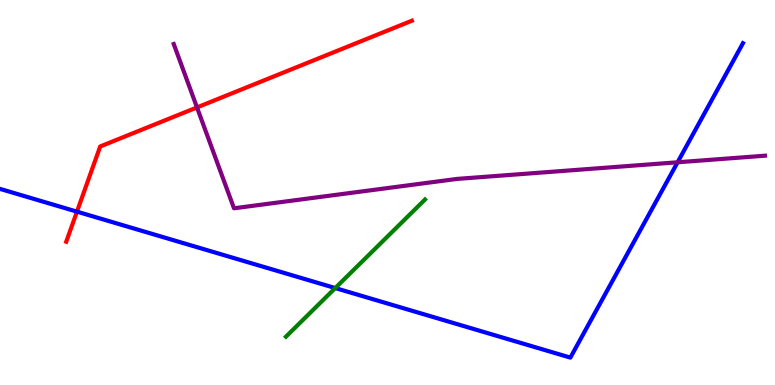[{'lines': ['blue', 'red'], 'intersections': [{'x': 0.993, 'y': 4.5}]}, {'lines': ['green', 'red'], 'intersections': []}, {'lines': ['purple', 'red'], 'intersections': [{'x': 2.54, 'y': 7.21}]}, {'lines': ['blue', 'green'], 'intersections': [{'x': 4.33, 'y': 2.52}]}, {'lines': ['blue', 'purple'], 'intersections': [{'x': 8.74, 'y': 5.78}]}, {'lines': ['green', 'purple'], 'intersections': []}]